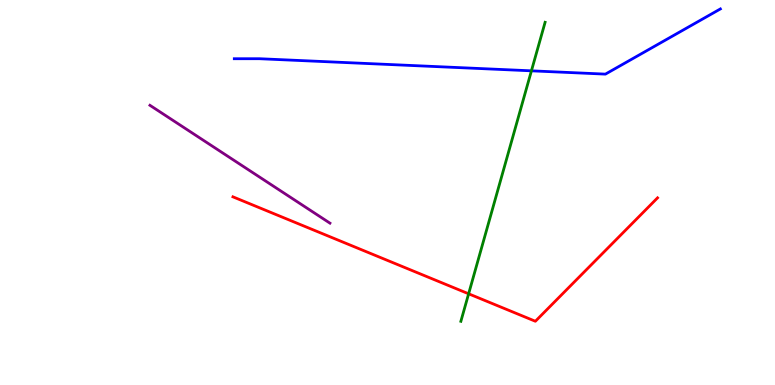[{'lines': ['blue', 'red'], 'intersections': []}, {'lines': ['green', 'red'], 'intersections': [{'x': 6.05, 'y': 2.37}]}, {'lines': ['purple', 'red'], 'intersections': []}, {'lines': ['blue', 'green'], 'intersections': [{'x': 6.86, 'y': 8.16}]}, {'lines': ['blue', 'purple'], 'intersections': []}, {'lines': ['green', 'purple'], 'intersections': []}]